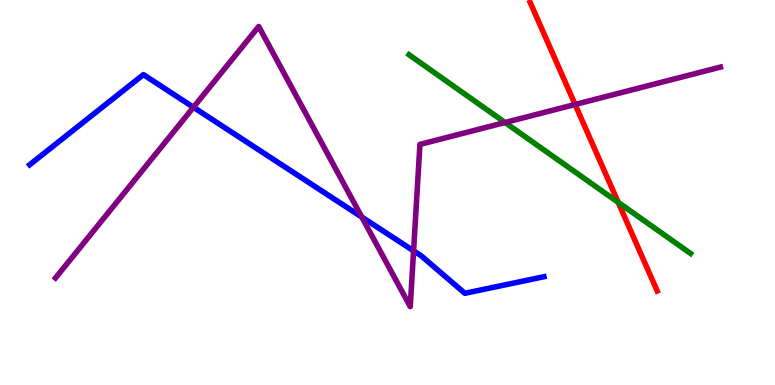[{'lines': ['blue', 'red'], 'intersections': []}, {'lines': ['green', 'red'], 'intersections': [{'x': 7.98, 'y': 4.74}]}, {'lines': ['purple', 'red'], 'intersections': [{'x': 7.42, 'y': 7.29}]}, {'lines': ['blue', 'green'], 'intersections': []}, {'lines': ['blue', 'purple'], 'intersections': [{'x': 2.5, 'y': 7.21}, {'x': 4.67, 'y': 4.36}, {'x': 5.34, 'y': 3.48}]}, {'lines': ['green', 'purple'], 'intersections': [{'x': 6.52, 'y': 6.82}]}]